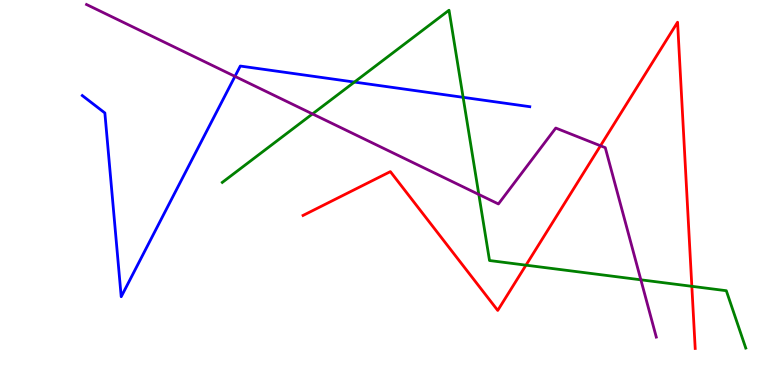[{'lines': ['blue', 'red'], 'intersections': []}, {'lines': ['green', 'red'], 'intersections': [{'x': 6.79, 'y': 3.11}, {'x': 8.93, 'y': 2.56}]}, {'lines': ['purple', 'red'], 'intersections': [{'x': 7.75, 'y': 6.21}]}, {'lines': ['blue', 'green'], 'intersections': [{'x': 4.57, 'y': 7.87}, {'x': 5.98, 'y': 7.47}]}, {'lines': ['blue', 'purple'], 'intersections': [{'x': 3.03, 'y': 8.02}]}, {'lines': ['green', 'purple'], 'intersections': [{'x': 4.03, 'y': 7.04}, {'x': 6.18, 'y': 4.95}, {'x': 8.27, 'y': 2.73}]}]